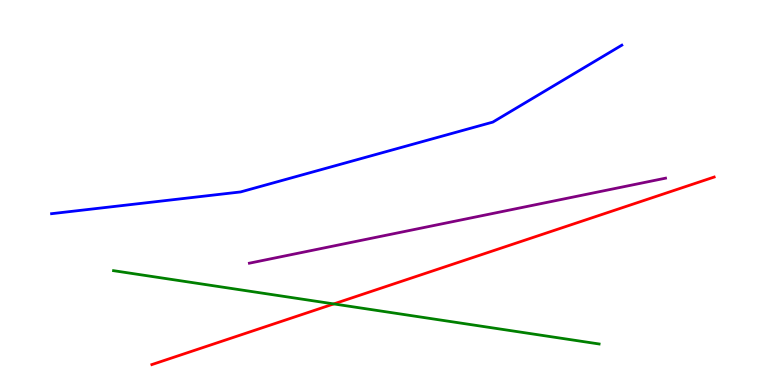[{'lines': ['blue', 'red'], 'intersections': []}, {'lines': ['green', 'red'], 'intersections': [{'x': 4.31, 'y': 2.11}]}, {'lines': ['purple', 'red'], 'intersections': []}, {'lines': ['blue', 'green'], 'intersections': []}, {'lines': ['blue', 'purple'], 'intersections': []}, {'lines': ['green', 'purple'], 'intersections': []}]